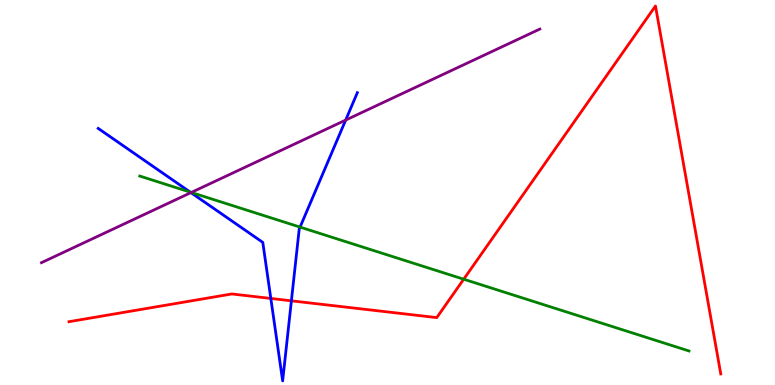[{'lines': ['blue', 'red'], 'intersections': [{'x': 3.49, 'y': 2.25}, {'x': 3.76, 'y': 2.19}]}, {'lines': ['green', 'red'], 'intersections': [{'x': 5.98, 'y': 2.75}]}, {'lines': ['purple', 'red'], 'intersections': []}, {'lines': ['blue', 'green'], 'intersections': [{'x': 2.45, 'y': 5.01}, {'x': 3.87, 'y': 4.1}]}, {'lines': ['blue', 'purple'], 'intersections': [{'x': 2.46, 'y': 5.0}, {'x': 4.46, 'y': 6.88}]}, {'lines': ['green', 'purple'], 'intersections': [{'x': 2.47, 'y': 5.0}]}]